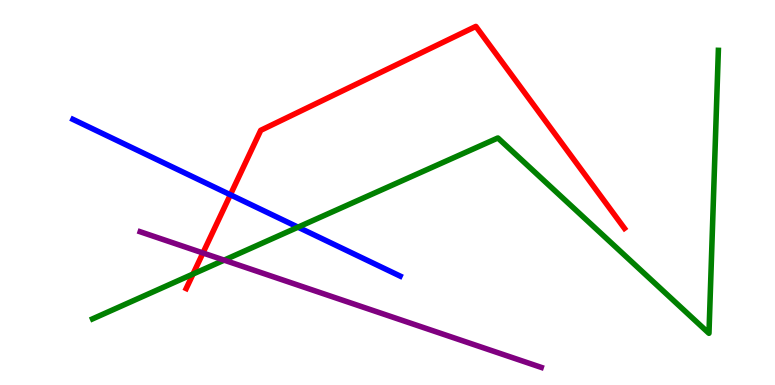[{'lines': ['blue', 'red'], 'intersections': [{'x': 2.97, 'y': 4.94}]}, {'lines': ['green', 'red'], 'intersections': [{'x': 2.49, 'y': 2.88}]}, {'lines': ['purple', 'red'], 'intersections': [{'x': 2.62, 'y': 3.43}]}, {'lines': ['blue', 'green'], 'intersections': [{'x': 3.85, 'y': 4.1}]}, {'lines': ['blue', 'purple'], 'intersections': []}, {'lines': ['green', 'purple'], 'intersections': [{'x': 2.89, 'y': 3.24}]}]